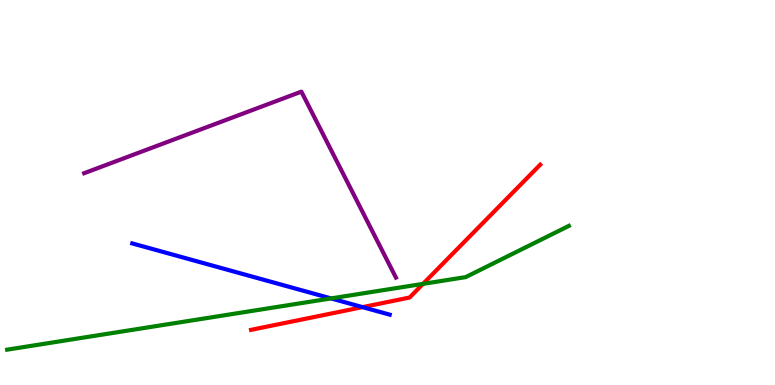[{'lines': ['blue', 'red'], 'intersections': [{'x': 4.68, 'y': 2.02}]}, {'lines': ['green', 'red'], 'intersections': [{'x': 5.46, 'y': 2.63}]}, {'lines': ['purple', 'red'], 'intersections': []}, {'lines': ['blue', 'green'], 'intersections': [{'x': 4.27, 'y': 2.25}]}, {'lines': ['blue', 'purple'], 'intersections': []}, {'lines': ['green', 'purple'], 'intersections': []}]